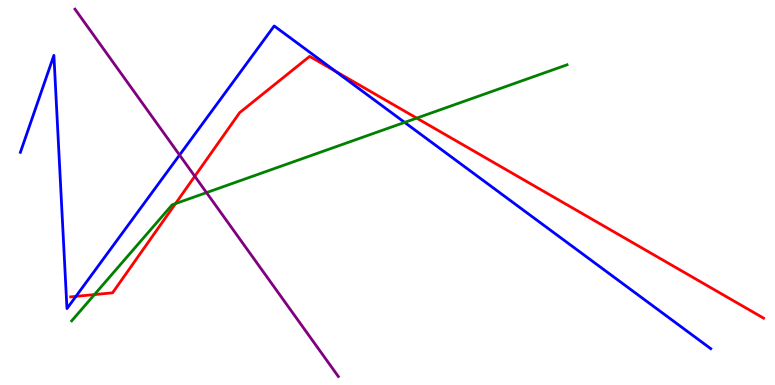[{'lines': ['blue', 'red'], 'intersections': [{'x': 0.98, 'y': 2.3}, {'x': 4.33, 'y': 8.15}]}, {'lines': ['green', 'red'], 'intersections': [{'x': 1.22, 'y': 2.35}, {'x': 2.26, 'y': 4.71}, {'x': 5.38, 'y': 6.93}]}, {'lines': ['purple', 'red'], 'intersections': [{'x': 2.51, 'y': 5.42}]}, {'lines': ['blue', 'green'], 'intersections': [{'x': 5.22, 'y': 6.82}]}, {'lines': ['blue', 'purple'], 'intersections': [{'x': 2.32, 'y': 5.97}]}, {'lines': ['green', 'purple'], 'intersections': [{'x': 2.66, 'y': 5.0}]}]